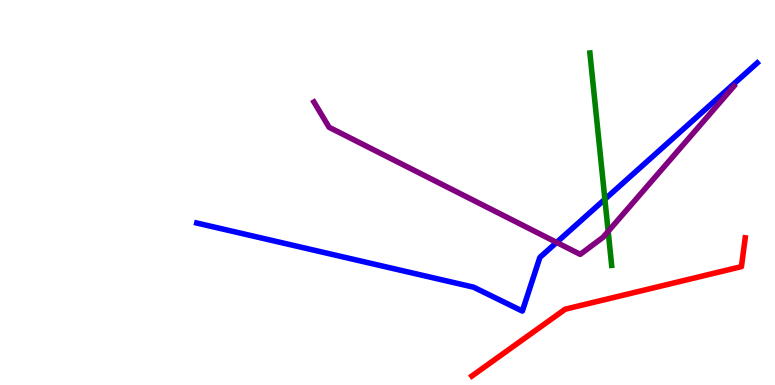[{'lines': ['blue', 'red'], 'intersections': []}, {'lines': ['green', 'red'], 'intersections': []}, {'lines': ['purple', 'red'], 'intersections': []}, {'lines': ['blue', 'green'], 'intersections': [{'x': 7.8, 'y': 4.82}]}, {'lines': ['blue', 'purple'], 'intersections': [{'x': 7.18, 'y': 3.7}]}, {'lines': ['green', 'purple'], 'intersections': [{'x': 7.85, 'y': 3.99}]}]